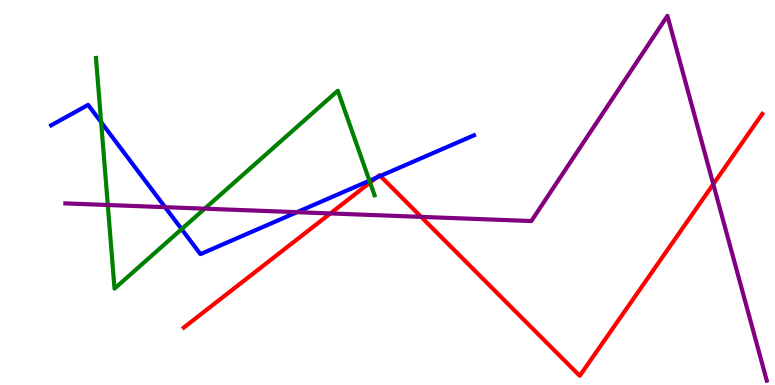[{'lines': ['blue', 'red'], 'intersections': [{'x': 4.85, 'y': 5.38}, {'x': 4.91, 'y': 5.43}]}, {'lines': ['green', 'red'], 'intersections': [{'x': 4.78, 'y': 5.26}]}, {'lines': ['purple', 'red'], 'intersections': [{'x': 4.26, 'y': 4.46}, {'x': 5.43, 'y': 4.37}, {'x': 9.2, 'y': 5.22}]}, {'lines': ['blue', 'green'], 'intersections': [{'x': 1.3, 'y': 6.83}, {'x': 2.34, 'y': 4.05}, {'x': 4.77, 'y': 5.31}]}, {'lines': ['blue', 'purple'], 'intersections': [{'x': 2.13, 'y': 4.62}, {'x': 3.83, 'y': 4.49}]}, {'lines': ['green', 'purple'], 'intersections': [{'x': 1.39, 'y': 4.68}, {'x': 2.64, 'y': 4.58}]}]